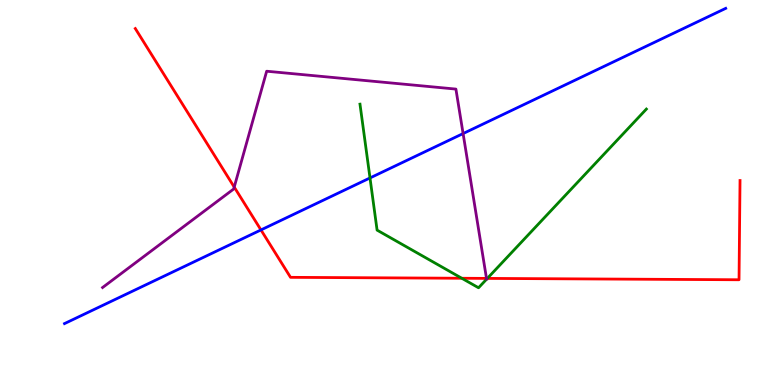[{'lines': ['blue', 'red'], 'intersections': [{'x': 3.37, 'y': 4.03}]}, {'lines': ['green', 'red'], 'intersections': [{'x': 5.96, 'y': 2.77}, {'x': 6.29, 'y': 2.77}]}, {'lines': ['purple', 'red'], 'intersections': [{'x': 3.02, 'y': 5.14}, {'x': 6.28, 'y': 2.77}]}, {'lines': ['blue', 'green'], 'intersections': [{'x': 4.77, 'y': 5.38}]}, {'lines': ['blue', 'purple'], 'intersections': [{'x': 5.98, 'y': 6.53}]}, {'lines': ['green', 'purple'], 'intersections': []}]